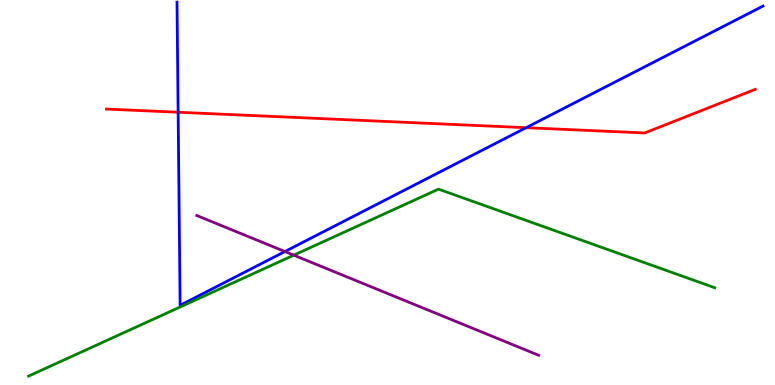[{'lines': ['blue', 'red'], 'intersections': [{'x': 2.3, 'y': 7.08}, {'x': 6.79, 'y': 6.68}]}, {'lines': ['green', 'red'], 'intersections': []}, {'lines': ['purple', 'red'], 'intersections': []}, {'lines': ['blue', 'green'], 'intersections': []}, {'lines': ['blue', 'purple'], 'intersections': [{'x': 3.68, 'y': 3.47}]}, {'lines': ['green', 'purple'], 'intersections': [{'x': 3.79, 'y': 3.37}]}]